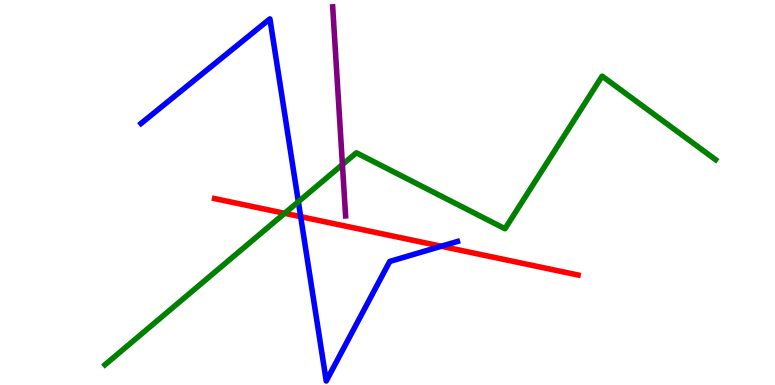[{'lines': ['blue', 'red'], 'intersections': [{'x': 3.88, 'y': 4.37}, {'x': 5.69, 'y': 3.6}]}, {'lines': ['green', 'red'], 'intersections': [{'x': 3.67, 'y': 4.46}]}, {'lines': ['purple', 'red'], 'intersections': []}, {'lines': ['blue', 'green'], 'intersections': [{'x': 3.85, 'y': 4.76}]}, {'lines': ['blue', 'purple'], 'intersections': []}, {'lines': ['green', 'purple'], 'intersections': [{'x': 4.42, 'y': 5.73}]}]